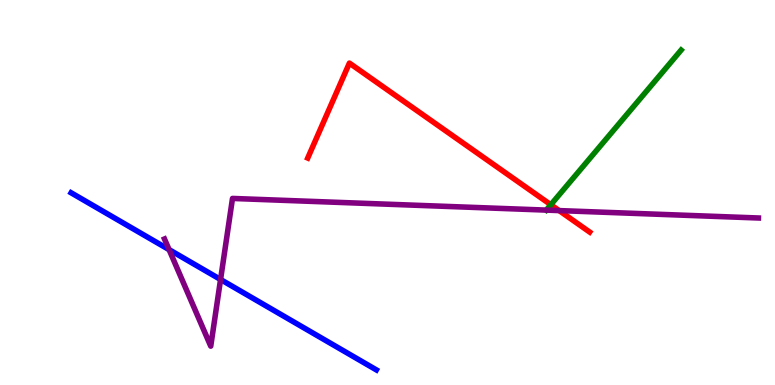[{'lines': ['blue', 'red'], 'intersections': []}, {'lines': ['green', 'red'], 'intersections': [{'x': 7.11, 'y': 4.68}]}, {'lines': ['purple', 'red'], 'intersections': [{'x': 7.21, 'y': 4.53}]}, {'lines': ['blue', 'green'], 'intersections': []}, {'lines': ['blue', 'purple'], 'intersections': [{'x': 2.18, 'y': 3.52}, {'x': 2.85, 'y': 2.74}]}, {'lines': ['green', 'purple'], 'intersections': []}]